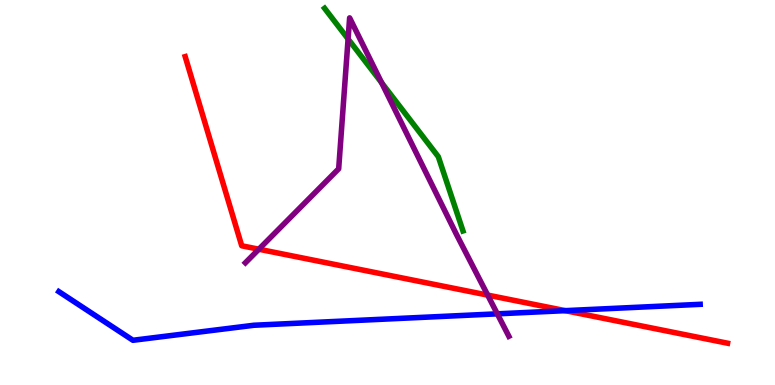[{'lines': ['blue', 'red'], 'intersections': [{'x': 7.29, 'y': 1.93}]}, {'lines': ['green', 'red'], 'intersections': []}, {'lines': ['purple', 'red'], 'intersections': [{'x': 3.34, 'y': 3.53}, {'x': 6.29, 'y': 2.33}]}, {'lines': ['blue', 'green'], 'intersections': []}, {'lines': ['blue', 'purple'], 'intersections': [{'x': 6.42, 'y': 1.85}]}, {'lines': ['green', 'purple'], 'intersections': [{'x': 4.49, 'y': 8.99}, {'x': 4.92, 'y': 7.85}]}]